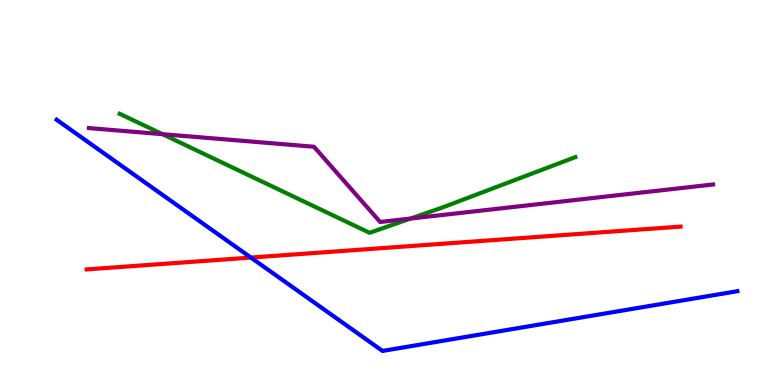[{'lines': ['blue', 'red'], 'intersections': [{'x': 3.24, 'y': 3.31}]}, {'lines': ['green', 'red'], 'intersections': []}, {'lines': ['purple', 'red'], 'intersections': []}, {'lines': ['blue', 'green'], 'intersections': []}, {'lines': ['blue', 'purple'], 'intersections': []}, {'lines': ['green', 'purple'], 'intersections': [{'x': 2.1, 'y': 6.51}, {'x': 5.3, 'y': 4.32}]}]